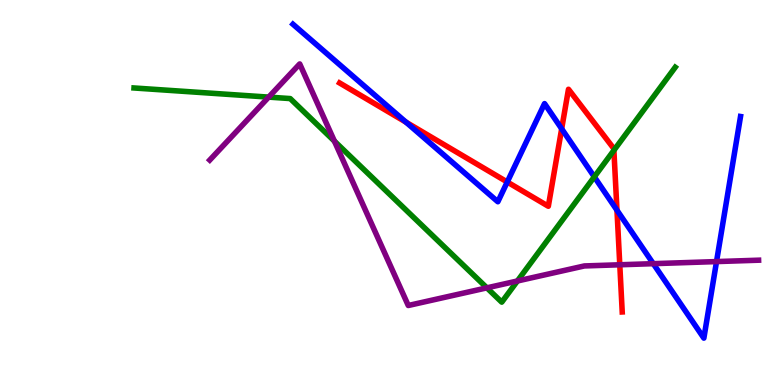[{'lines': ['blue', 'red'], 'intersections': [{'x': 5.24, 'y': 6.83}, {'x': 6.55, 'y': 5.27}, {'x': 7.25, 'y': 6.65}, {'x': 7.96, 'y': 4.54}]}, {'lines': ['green', 'red'], 'intersections': [{'x': 7.92, 'y': 6.1}]}, {'lines': ['purple', 'red'], 'intersections': [{'x': 8.0, 'y': 3.12}]}, {'lines': ['blue', 'green'], 'intersections': [{'x': 7.67, 'y': 5.41}]}, {'lines': ['blue', 'purple'], 'intersections': [{'x': 8.43, 'y': 3.15}, {'x': 9.25, 'y': 3.21}]}, {'lines': ['green', 'purple'], 'intersections': [{'x': 3.47, 'y': 7.48}, {'x': 4.31, 'y': 6.33}, {'x': 6.28, 'y': 2.52}, {'x': 6.68, 'y': 2.7}]}]